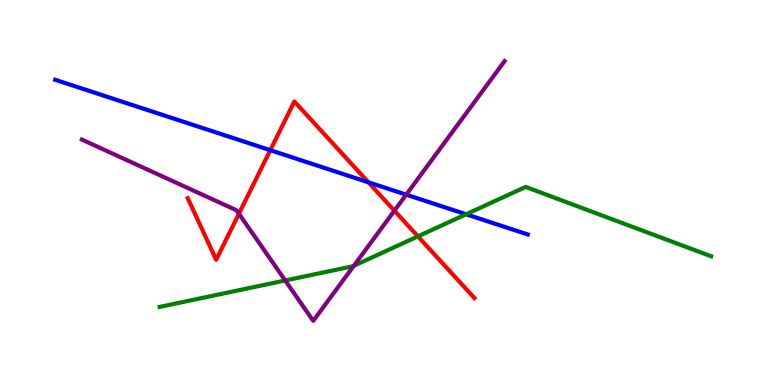[{'lines': ['blue', 'red'], 'intersections': [{'x': 3.49, 'y': 6.1}, {'x': 4.75, 'y': 5.27}]}, {'lines': ['green', 'red'], 'intersections': [{'x': 5.39, 'y': 3.86}]}, {'lines': ['purple', 'red'], 'intersections': [{'x': 3.08, 'y': 4.45}, {'x': 5.09, 'y': 4.53}]}, {'lines': ['blue', 'green'], 'intersections': [{'x': 6.01, 'y': 4.43}]}, {'lines': ['blue', 'purple'], 'intersections': [{'x': 5.24, 'y': 4.94}]}, {'lines': ['green', 'purple'], 'intersections': [{'x': 3.68, 'y': 2.71}, {'x': 4.57, 'y': 3.1}]}]